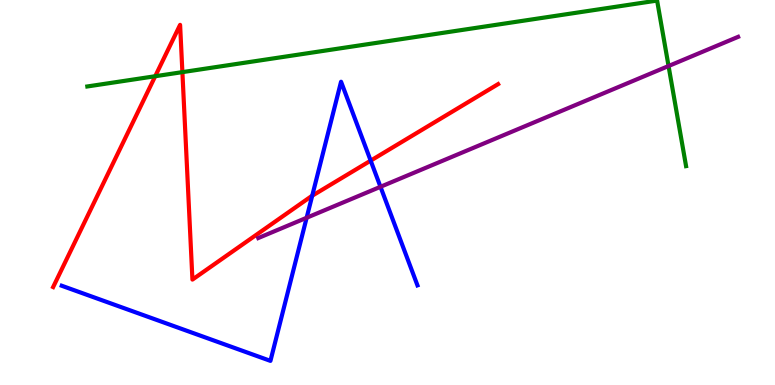[{'lines': ['blue', 'red'], 'intersections': [{'x': 4.03, 'y': 4.92}, {'x': 4.78, 'y': 5.83}]}, {'lines': ['green', 'red'], 'intersections': [{'x': 2.0, 'y': 8.02}, {'x': 2.35, 'y': 8.13}]}, {'lines': ['purple', 'red'], 'intersections': []}, {'lines': ['blue', 'green'], 'intersections': []}, {'lines': ['blue', 'purple'], 'intersections': [{'x': 3.96, 'y': 4.34}, {'x': 4.91, 'y': 5.15}]}, {'lines': ['green', 'purple'], 'intersections': [{'x': 8.63, 'y': 8.29}]}]